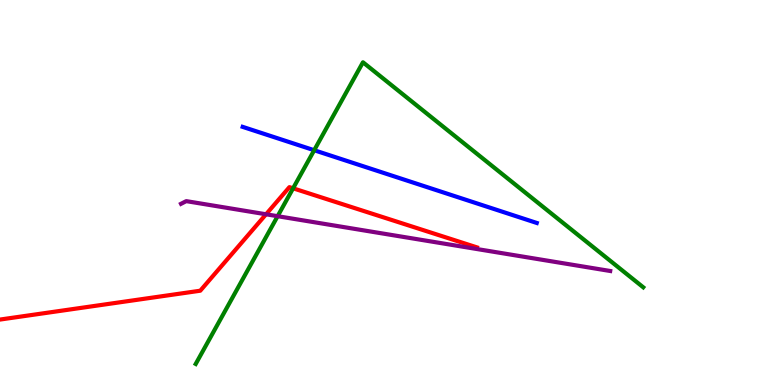[{'lines': ['blue', 'red'], 'intersections': []}, {'lines': ['green', 'red'], 'intersections': [{'x': 3.78, 'y': 5.11}]}, {'lines': ['purple', 'red'], 'intersections': [{'x': 3.43, 'y': 4.43}]}, {'lines': ['blue', 'green'], 'intersections': [{'x': 4.05, 'y': 6.1}]}, {'lines': ['blue', 'purple'], 'intersections': []}, {'lines': ['green', 'purple'], 'intersections': [{'x': 3.58, 'y': 4.38}]}]